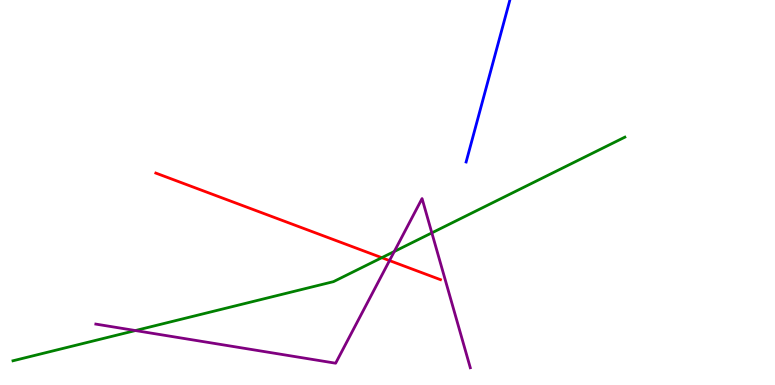[{'lines': ['blue', 'red'], 'intersections': []}, {'lines': ['green', 'red'], 'intersections': [{'x': 4.93, 'y': 3.31}]}, {'lines': ['purple', 'red'], 'intersections': [{'x': 5.03, 'y': 3.23}]}, {'lines': ['blue', 'green'], 'intersections': []}, {'lines': ['blue', 'purple'], 'intersections': []}, {'lines': ['green', 'purple'], 'intersections': [{'x': 1.75, 'y': 1.41}, {'x': 5.09, 'y': 3.47}, {'x': 5.57, 'y': 3.95}]}]